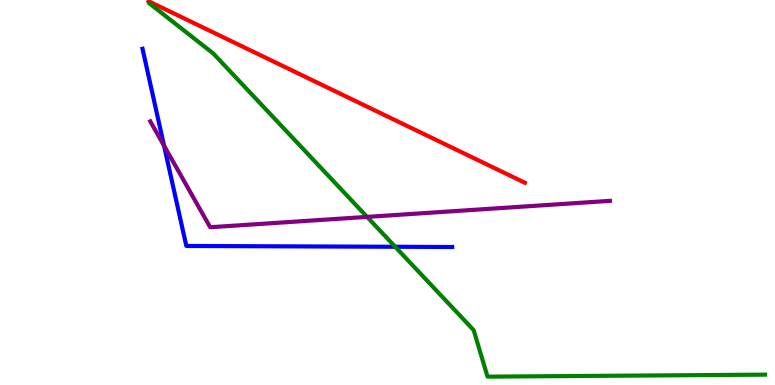[{'lines': ['blue', 'red'], 'intersections': []}, {'lines': ['green', 'red'], 'intersections': []}, {'lines': ['purple', 'red'], 'intersections': []}, {'lines': ['blue', 'green'], 'intersections': [{'x': 5.1, 'y': 3.59}]}, {'lines': ['blue', 'purple'], 'intersections': [{'x': 2.12, 'y': 6.22}]}, {'lines': ['green', 'purple'], 'intersections': [{'x': 4.74, 'y': 4.37}]}]